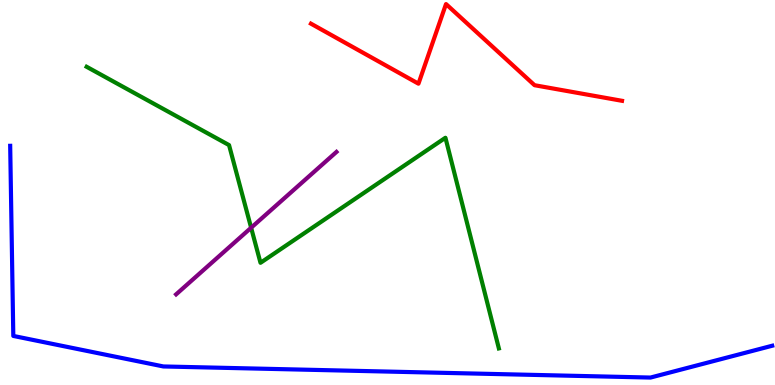[{'lines': ['blue', 'red'], 'intersections': []}, {'lines': ['green', 'red'], 'intersections': []}, {'lines': ['purple', 'red'], 'intersections': []}, {'lines': ['blue', 'green'], 'intersections': []}, {'lines': ['blue', 'purple'], 'intersections': []}, {'lines': ['green', 'purple'], 'intersections': [{'x': 3.24, 'y': 4.08}]}]